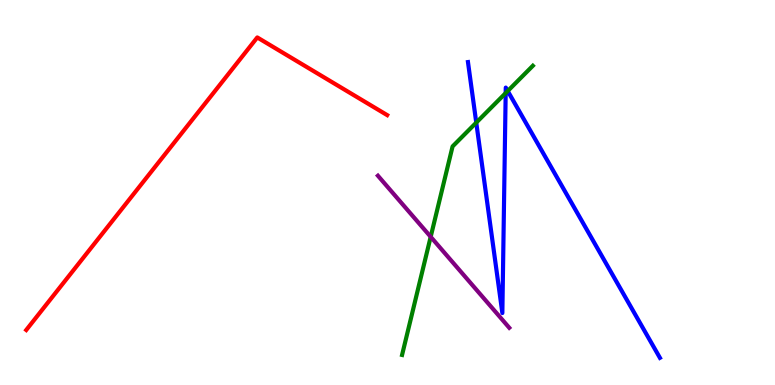[{'lines': ['blue', 'red'], 'intersections': []}, {'lines': ['green', 'red'], 'intersections': []}, {'lines': ['purple', 'red'], 'intersections': []}, {'lines': ['blue', 'green'], 'intersections': [{'x': 6.15, 'y': 6.82}, {'x': 6.52, 'y': 7.58}, {'x': 6.55, 'y': 7.64}]}, {'lines': ['blue', 'purple'], 'intersections': []}, {'lines': ['green', 'purple'], 'intersections': [{'x': 5.56, 'y': 3.85}]}]